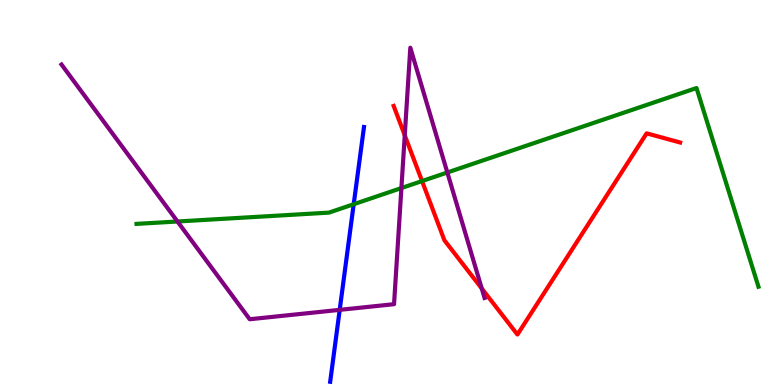[{'lines': ['blue', 'red'], 'intersections': []}, {'lines': ['green', 'red'], 'intersections': [{'x': 5.45, 'y': 5.3}]}, {'lines': ['purple', 'red'], 'intersections': [{'x': 5.22, 'y': 6.49}, {'x': 6.22, 'y': 2.51}]}, {'lines': ['blue', 'green'], 'intersections': [{'x': 4.56, 'y': 4.7}]}, {'lines': ['blue', 'purple'], 'intersections': [{'x': 4.38, 'y': 1.95}]}, {'lines': ['green', 'purple'], 'intersections': [{'x': 2.29, 'y': 4.25}, {'x': 5.18, 'y': 5.12}, {'x': 5.77, 'y': 5.52}]}]